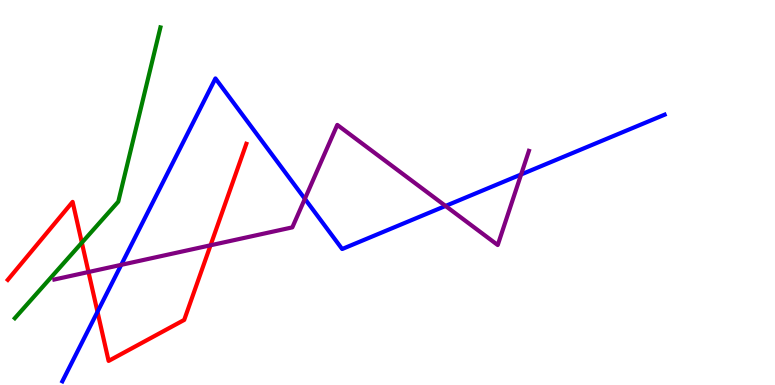[{'lines': ['blue', 'red'], 'intersections': [{'x': 1.26, 'y': 1.9}]}, {'lines': ['green', 'red'], 'intersections': [{'x': 1.06, 'y': 3.7}]}, {'lines': ['purple', 'red'], 'intersections': [{'x': 1.14, 'y': 2.93}, {'x': 2.72, 'y': 3.63}]}, {'lines': ['blue', 'green'], 'intersections': []}, {'lines': ['blue', 'purple'], 'intersections': [{'x': 1.56, 'y': 3.12}, {'x': 3.93, 'y': 4.84}, {'x': 5.75, 'y': 4.65}, {'x': 6.72, 'y': 5.47}]}, {'lines': ['green', 'purple'], 'intersections': []}]